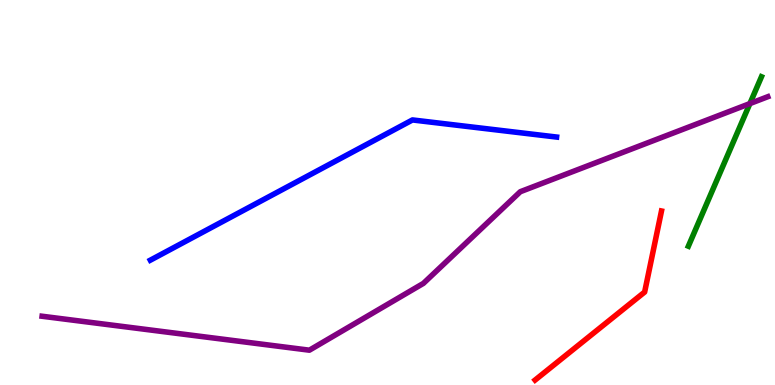[{'lines': ['blue', 'red'], 'intersections': []}, {'lines': ['green', 'red'], 'intersections': []}, {'lines': ['purple', 'red'], 'intersections': []}, {'lines': ['blue', 'green'], 'intersections': []}, {'lines': ['blue', 'purple'], 'intersections': []}, {'lines': ['green', 'purple'], 'intersections': [{'x': 9.68, 'y': 7.31}]}]